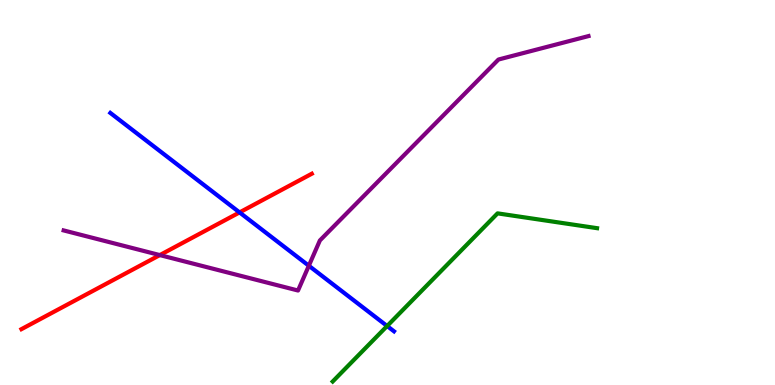[{'lines': ['blue', 'red'], 'intersections': [{'x': 3.09, 'y': 4.48}]}, {'lines': ['green', 'red'], 'intersections': []}, {'lines': ['purple', 'red'], 'intersections': [{'x': 2.06, 'y': 3.37}]}, {'lines': ['blue', 'green'], 'intersections': [{'x': 5.0, 'y': 1.53}]}, {'lines': ['blue', 'purple'], 'intersections': [{'x': 3.99, 'y': 3.1}]}, {'lines': ['green', 'purple'], 'intersections': []}]